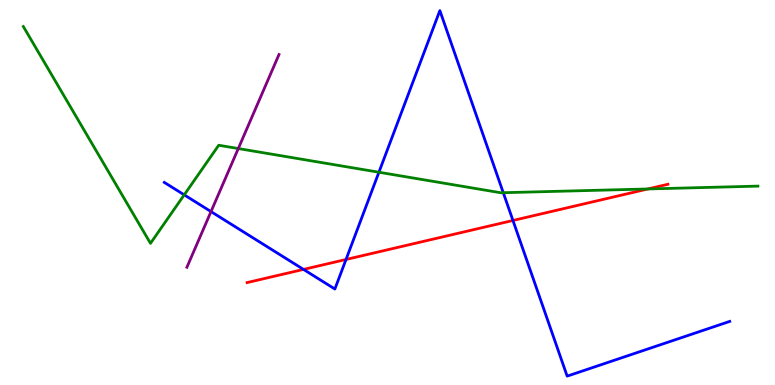[{'lines': ['blue', 'red'], 'intersections': [{'x': 3.92, 'y': 3.0}, {'x': 4.46, 'y': 3.26}, {'x': 6.62, 'y': 4.27}]}, {'lines': ['green', 'red'], 'intersections': [{'x': 8.36, 'y': 5.09}]}, {'lines': ['purple', 'red'], 'intersections': []}, {'lines': ['blue', 'green'], 'intersections': [{'x': 2.38, 'y': 4.94}, {'x': 4.89, 'y': 5.53}, {'x': 6.49, 'y': 4.99}]}, {'lines': ['blue', 'purple'], 'intersections': [{'x': 2.72, 'y': 4.5}]}, {'lines': ['green', 'purple'], 'intersections': [{'x': 3.07, 'y': 6.14}]}]